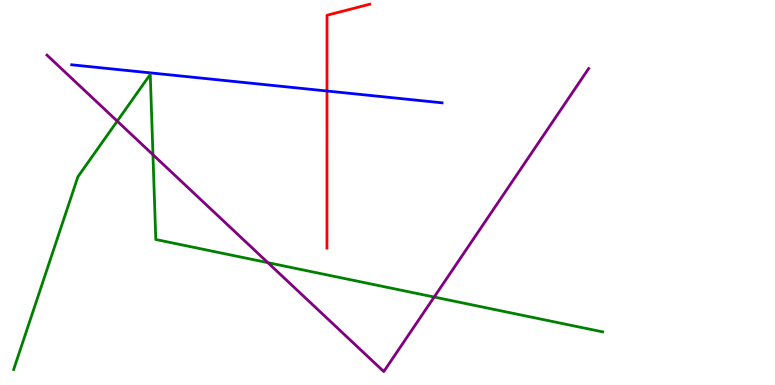[{'lines': ['blue', 'red'], 'intersections': [{'x': 4.22, 'y': 7.64}]}, {'lines': ['green', 'red'], 'intersections': []}, {'lines': ['purple', 'red'], 'intersections': []}, {'lines': ['blue', 'green'], 'intersections': []}, {'lines': ['blue', 'purple'], 'intersections': []}, {'lines': ['green', 'purple'], 'intersections': [{'x': 1.51, 'y': 6.85}, {'x': 1.97, 'y': 5.98}, {'x': 3.46, 'y': 3.18}, {'x': 5.6, 'y': 2.28}]}]